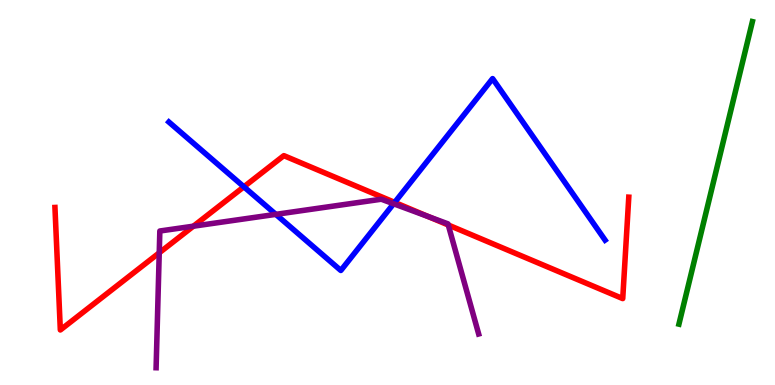[{'lines': ['blue', 'red'], 'intersections': [{'x': 3.15, 'y': 5.15}, {'x': 5.09, 'y': 4.74}]}, {'lines': ['green', 'red'], 'intersections': []}, {'lines': ['purple', 'red'], 'intersections': [{'x': 2.05, 'y': 3.43}, {'x': 2.5, 'y': 4.12}, {'x': 5.53, 'y': 4.37}, {'x': 5.78, 'y': 4.16}]}, {'lines': ['blue', 'green'], 'intersections': []}, {'lines': ['blue', 'purple'], 'intersections': [{'x': 3.56, 'y': 4.43}, {'x': 5.08, 'y': 4.71}]}, {'lines': ['green', 'purple'], 'intersections': []}]